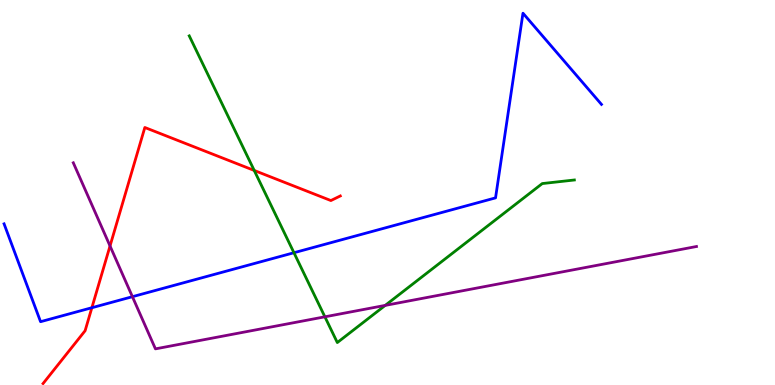[{'lines': ['blue', 'red'], 'intersections': [{'x': 1.19, 'y': 2.01}]}, {'lines': ['green', 'red'], 'intersections': [{'x': 3.28, 'y': 5.57}]}, {'lines': ['purple', 'red'], 'intersections': [{'x': 1.42, 'y': 3.61}]}, {'lines': ['blue', 'green'], 'intersections': [{'x': 3.79, 'y': 3.44}]}, {'lines': ['blue', 'purple'], 'intersections': [{'x': 1.71, 'y': 2.29}]}, {'lines': ['green', 'purple'], 'intersections': [{'x': 4.19, 'y': 1.77}, {'x': 4.97, 'y': 2.07}]}]